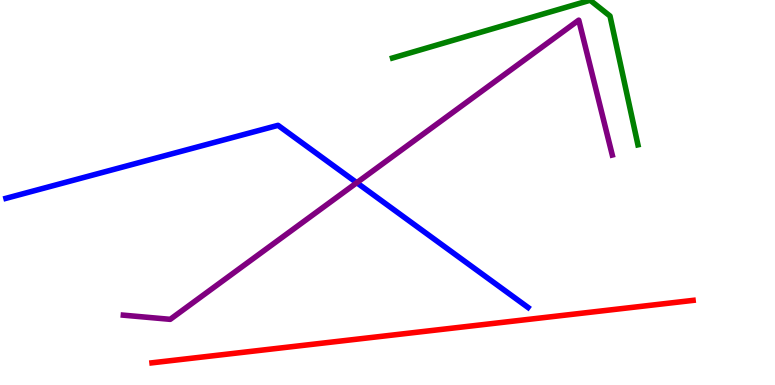[{'lines': ['blue', 'red'], 'intersections': []}, {'lines': ['green', 'red'], 'intersections': []}, {'lines': ['purple', 'red'], 'intersections': []}, {'lines': ['blue', 'green'], 'intersections': []}, {'lines': ['blue', 'purple'], 'intersections': [{'x': 4.6, 'y': 5.25}]}, {'lines': ['green', 'purple'], 'intersections': []}]